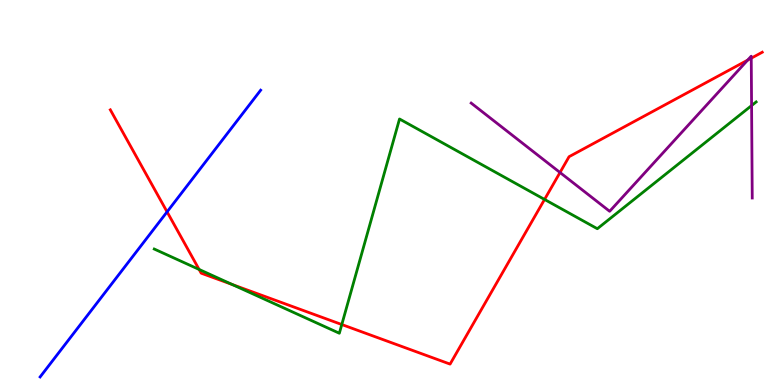[{'lines': ['blue', 'red'], 'intersections': [{'x': 2.16, 'y': 4.5}]}, {'lines': ['green', 'red'], 'intersections': [{'x': 2.57, 'y': 3.0}, {'x': 3.0, 'y': 2.61}, {'x': 4.41, 'y': 1.57}, {'x': 7.03, 'y': 4.82}]}, {'lines': ['purple', 'red'], 'intersections': [{'x': 7.23, 'y': 5.52}, {'x': 9.65, 'y': 8.44}, {'x': 9.69, 'y': 8.49}]}, {'lines': ['blue', 'green'], 'intersections': []}, {'lines': ['blue', 'purple'], 'intersections': []}, {'lines': ['green', 'purple'], 'intersections': [{'x': 9.7, 'y': 7.26}]}]